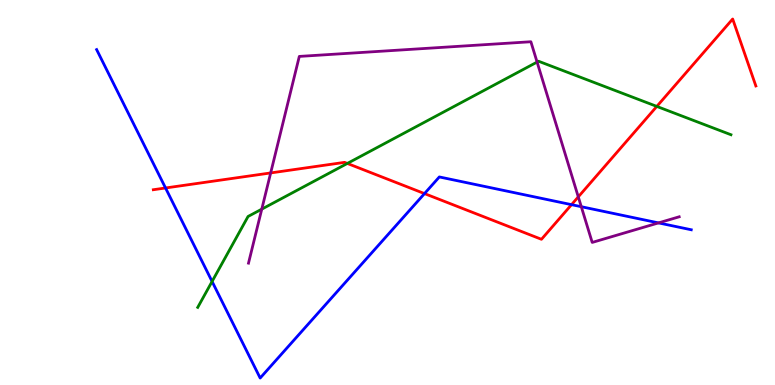[{'lines': ['blue', 'red'], 'intersections': [{'x': 2.14, 'y': 5.12}, {'x': 5.48, 'y': 4.97}, {'x': 7.37, 'y': 4.68}]}, {'lines': ['green', 'red'], 'intersections': [{'x': 4.48, 'y': 5.75}, {'x': 8.47, 'y': 7.24}]}, {'lines': ['purple', 'red'], 'intersections': [{'x': 3.49, 'y': 5.51}, {'x': 7.46, 'y': 4.89}]}, {'lines': ['blue', 'green'], 'intersections': [{'x': 2.74, 'y': 2.69}]}, {'lines': ['blue', 'purple'], 'intersections': [{'x': 7.5, 'y': 4.63}, {'x': 8.5, 'y': 4.21}]}, {'lines': ['green', 'purple'], 'intersections': [{'x': 3.38, 'y': 4.57}, {'x': 6.93, 'y': 8.39}]}]